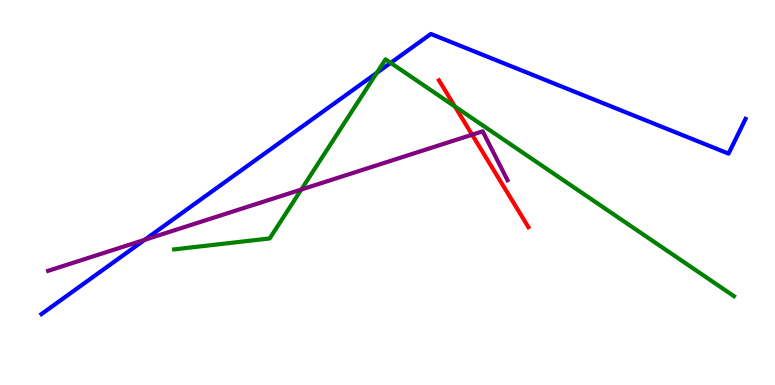[{'lines': ['blue', 'red'], 'intersections': []}, {'lines': ['green', 'red'], 'intersections': [{'x': 5.87, 'y': 7.23}]}, {'lines': ['purple', 'red'], 'intersections': [{'x': 6.09, 'y': 6.5}]}, {'lines': ['blue', 'green'], 'intersections': [{'x': 4.86, 'y': 8.11}, {'x': 5.04, 'y': 8.37}]}, {'lines': ['blue', 'purple'], 'intersections': [{'x': 1.87, 'y': 3.77}]}, {'lines': ['green', 'purple'], 'intersections': [{'x': 3.89, 'y': 5.08}]}]